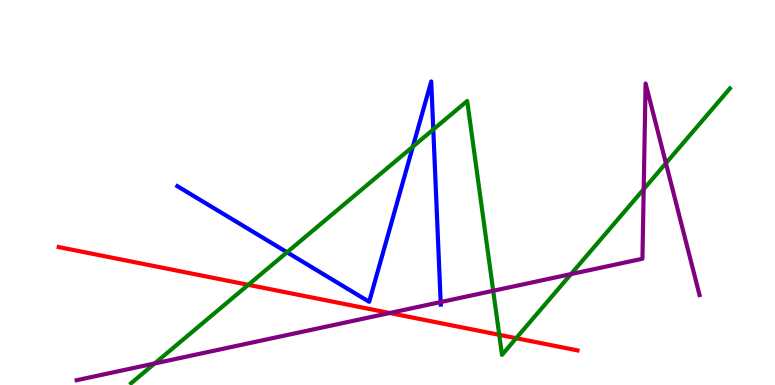[{'lines': ['blue', 'red'], 'intersections': []}, {'lines': ['green', 'red'], 'intersections': [{'x': 3.2, 'y': 2.6}, {'x': 6.44, 'y': 1.3}, {'x': 6.66, 'y': 1.22}]}, {'lines': ['purple', 'red'], 'intersections': [{'x': 5.03, 'y': 1.87}]}, {'lines': ['blue', 'green'], 'intersections': [{'x': 3.7, 'y': 3.45}, {'x': 5.33, 'y': 6.19}, {'x': 5.59, 'y': 6.64}]}, {'lines': ['blue', 'purple'], 'intersections': [{'x': 5.69, 'y': 2.15}]}, {'lines': ['green', 'purple'], 'intersections': [{'x': 2.0, 'y': 0.559}, {'x': 6.36, 'y': 2.45}, {'x': 7.37, 'y': 2.88}, {'x': 8.31, 'y': 5.09}, {'x': 8.59, 'y': 5.76}]}]